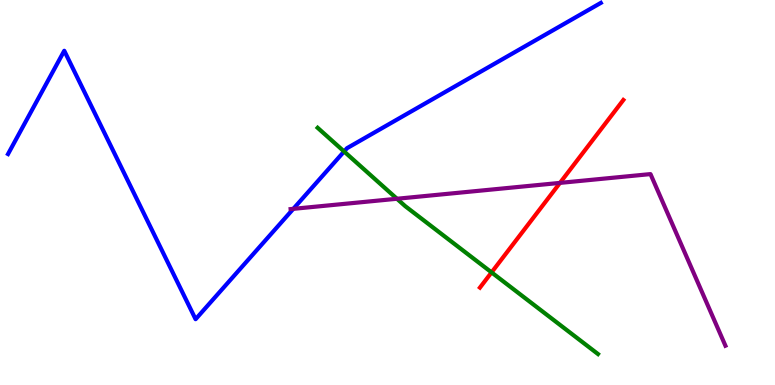[{'lines': ['blue', 'red'], 'intersections': []}, {'lines': ['green', 'red'], 'intersections': [{'x': 6.34, 'y': 2.92}]}, {'lines': ['purple', 'red'], 'intersections': [{'x': 7.23, 'y': 5.25}]}, {'lines': ['blue', 'green'], 'intersections': [{'x': 4.44, 'y': 6.07}]}, {'lines': ['blue', 'purple'], 'intersections': [{'x': 3.78, 'y': 4.58}]}, {'lines': ['green', 'purple'], 'intersections': [{'x': 5.12, 'y': 4.84}]}]